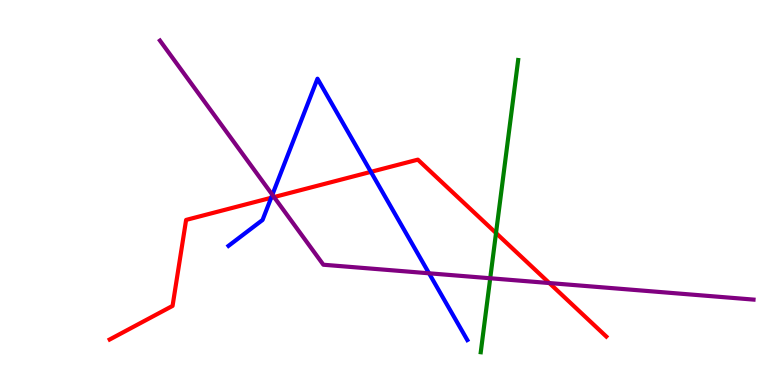[{'lines': ['blue', 'red'], 'intersections': [{'x': 3.5, 'y': 4.86}, {'x': 4.79, 'y': 5.54}]}, {'lines': ['green', 'red'], 'intersections': [{'x': 6.4, 'y': 3.95}]}, {'lines': ['purple', 'red'], 'intersections': [{'x': 3.54, 'y': 4.88}, {'x': 7.09, 'y': 2.65}]}, {'lines': ['blue', 'green'], 'intersections': []}, {'lines': ['blue', 'purple'], 'intersections': [{'x': 3.51, 'y': 4.94}, {'x': 5.54, 'y': 2.9}]}, {'lines': ['green', 'purple'], 'intersections': [{'x': 6.33, 'y': 2.77}]}]